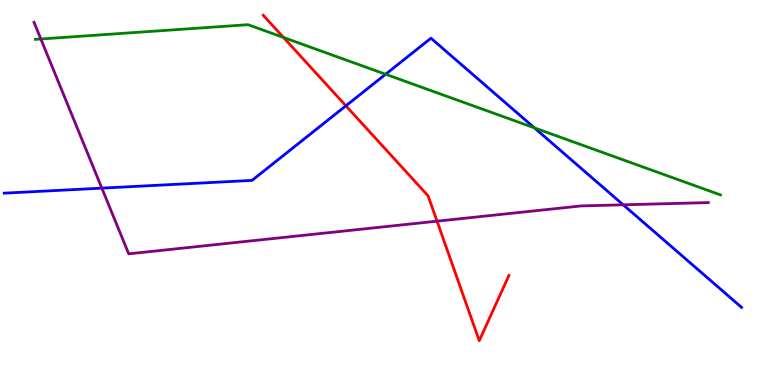[{'lines': ['blue', 'red'], 'intersections': [{'x': 4.46, 'y': 7.25}]}, {'lines': ['green', 'red'], 'intersections': [{'x': 3.66, 'y': 9.03}]}, {'lines': ['purple', 'red'], 'intersections': [{'x': 5.64, 'y': 4.26}]}, {'lines': ['blue', 'green'], 'intersections': [{'x': 4.98, 'y': 8.07}, {'x': 6.9, 'y': 6.68}]}, {'lines': ['blue', 'purple'], 'intersections': [{'x': 1.31, 'y': 5.11}, {'x': 8.04, 'y': 4.68}]}, {'lines': ['green', 'purple'], 'intersections': [{'x': 0.527, 'y': 8.99}]}]